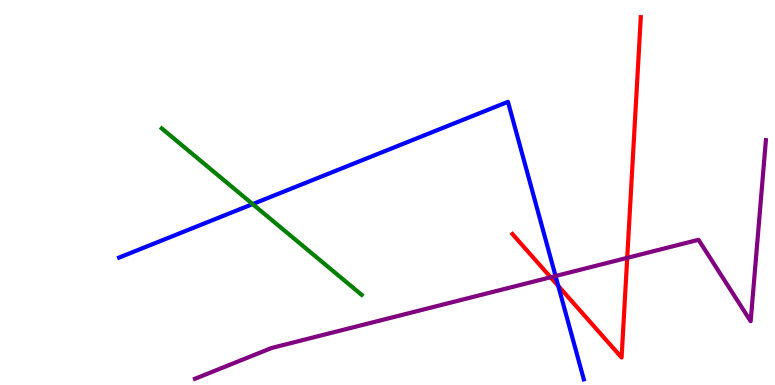[{'lines': ['blue', 'red'], 'intersections': [{'x': 7.2, 'y': 2.57}]}, {'lines': ['green', 'red'], 'intersections': []}, {'lines': ['purple', 'red'], 'intersections': [{'x': 7.11, 'y': 2.8}, {'x': 8.09, 'y': 3.3}]}, {'lines': ['blue', 'green'], 'intersections': [{'x': 3.26, 'y': 4.7}]}, {'lines': ['blue', 'purple'], 'intersections': [{'x': 7.17, 'y': 2.83}]}, {'lines': ['green', 'purple'], 'intersections': []}]